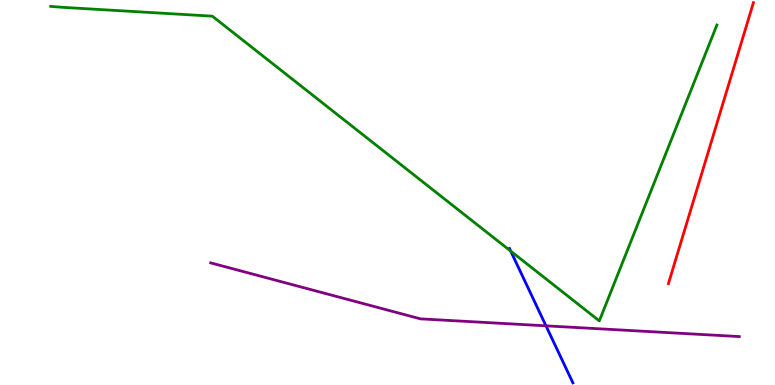[{'lines': ['blue', 'red'], 'intersections': []}, {'lines': ['green', 'red'], 'intersections': []}, {'lines': ['purple', 'red'], 'intersections': []}, {'lines': ['blue', 'green'], 'intersections': [{'x': 6.59, 'y': 3.48}]}, {'lines': ['blue', 'purple'], 'intersections': [{'x': 7.04, 'y': 1.54}]}, {'lines': ['green', 'purple'], 'intersections': []}]